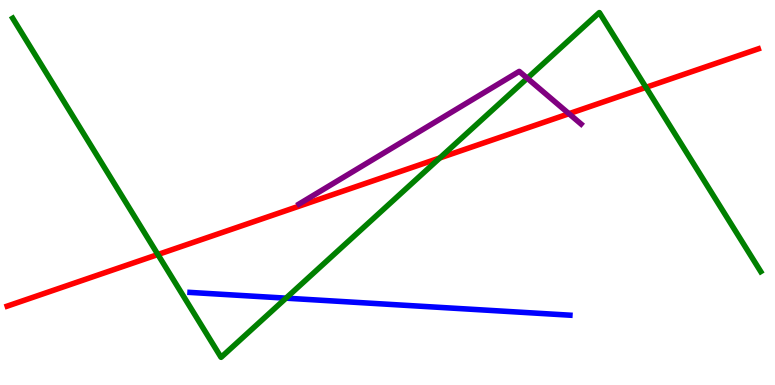[{'lines': ['blue', 'red'], 'intersections': []}, {'lines': ['green', 'red'], 'intersections': [{'x': 2.04, 'y': 3.39}, {'x': 5.68, 'y': 5.9}, {'x': 8.33, 'y': 7.73}]}, {'lines': ['purple', 'red'], 'intersections': [{'x': 7.34, 'y': 7.05}]}, {'lines': ['blue', 'green'], 'intersections': [{'x': 3.69, 'y': 2.26}]}, {'lines': ['blue', 'purple'], 'intersections': []}, {'lines': ['green', 'purple'], 'intersections': [{'x': 6.8, 'y': 7.97}]}]